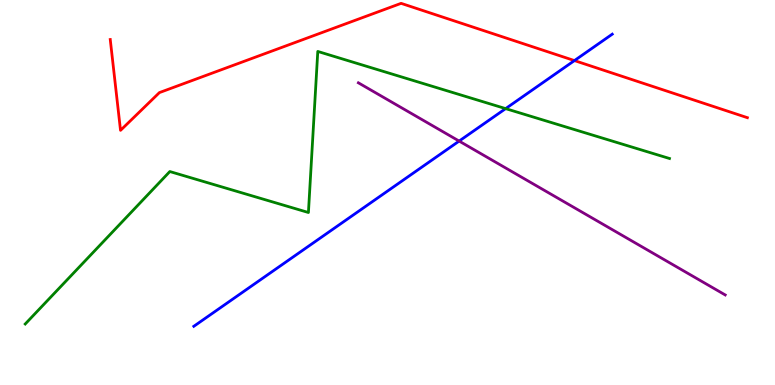[{'lines': ['blue', 'red'], 'intersections': [{'x': 7.41, 'y': 8.43}]}, {'lines': ['green', 'red'], 'intersections': []}, {'lines': ['purple', 'red'], 'intersections': []}, {'lines': ['blue', 'green'], 'intersections': [{'x': 6.52, 'y': 7.18}]}, {'lines': ['blue', 'purple'], 'intersections': [{'x': 5.92, 'y': 6.34}]}, {'lines': ['green', 'purple'], 'intersections': []}]